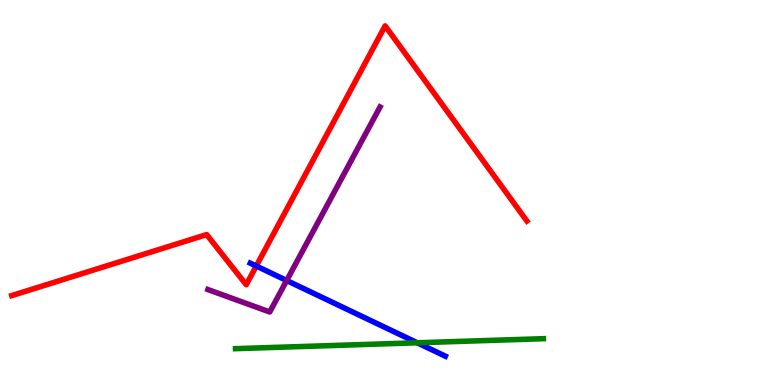[{'lines': ['blue', 'red'], 'intersections': [{'x': 3.31, 'y': 3.09}]}, {'lines': ['green', 'red'], 'intersections': []}, {'lines': ['purple', 'red'], 'intersections': []}, {'lines': ['blue', 'green'], 'intersections': [{'x': 5.38, 'y': 1.1}]}, {'lines': ['blue', 'purple'], 'intersections': [{'x': 3.7, 'y': 2.71}]}, {'lines': ['green', 'purple'], 'intersections': []}]